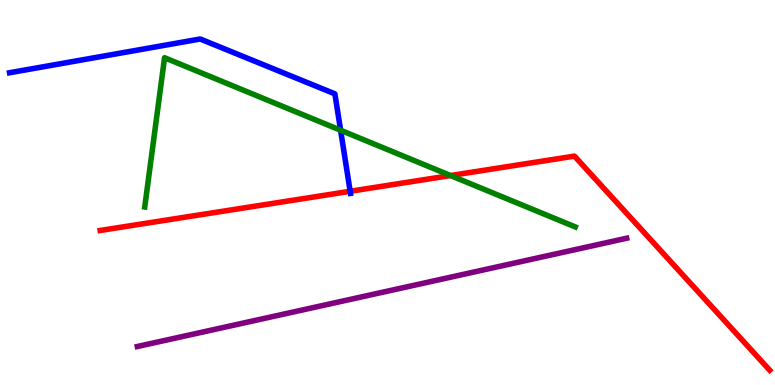[{'lines': ['blue', 'red'], 'intersections': [{'x': 4.52, 'y': 5.03}]}, {'lines': ['green', 'red'], 'intersections': [{'x': 5.81, 'y': 5.44}]}, {'lines': ['purple', 'red'], 'intersections': []}, {'lines': ['blue', 'green'], 'intersections': [{'x': 4.39, 'y': 6.62}]}, {'lines': ['blue', 'purple'], 'intersections': []}, {'lines': ['green', 'purple'], 'intersections': []}]